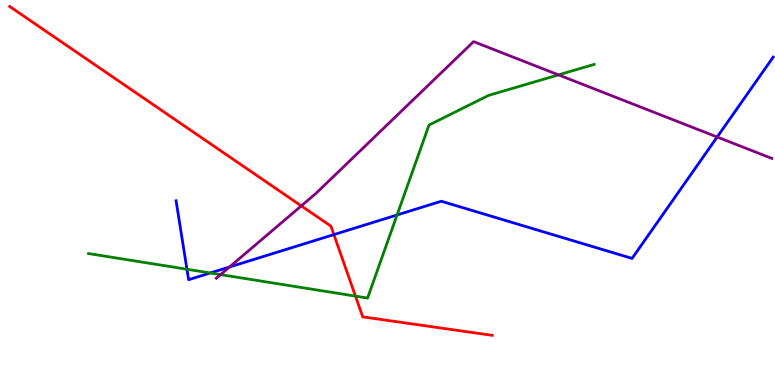[{'lines': ['blue', 'red'], 'intersections': [{'x': 4.31, 'y': 3.91}]}, {'lines': ['green', 'red'], 'intersections': [{'x': 4.59, 'y': 2.31}]}, {'lines': ['purple', 'red'], 'intersections': [{'x': 3.89, 'y': 4.65}]}, {'lines': ['blue', 'green'], 'intersections': [{'x': 2.41, 'y': 3.01}, {'x': 2.71, 'y': 2.91}, {'x': 5.12, 'y': 4.42}]}, {'lines': ['blue', 'purple'], 'intersections': [{'x': 2.96, 'y': 3.06}, {'x': 9.25, 'y': 6.44}]}, {'lines': ['green', 'purple'], 'intersections': [{'x': 2.85, 'y': 2.87}, {'x': 7.21, 'y': 8.06}]}]